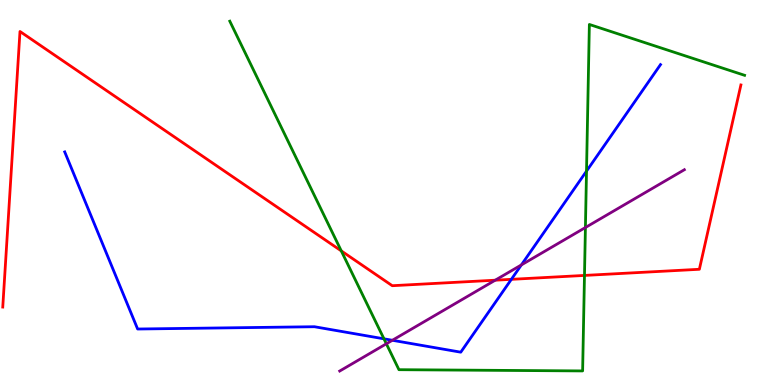[{'lines': ['blue', 'red'], 'intersections': [{'x': 6.6, 'y': 2.74}]}, {'lines': ['green', 'red'], 'intersections': [{'x': 4.4, 'y': 3.48}, {'x': 7.54, 'y': 2.85}]}, {'lines': ['purple', 'red'], 'intersections': [{'x': 6.39, 'y': 2.72}]}, {'lines': ['blue', 'green'], 'intersections': [{'x': 4.95, 'y': 1.2}, {'x': 7.57, 'y': 5.55}]}, {'lines': ['blue', 'purple'], 'intersections': [{'x': 5.06, 'y': 1.16}, {'x': 6.73, 'y': 3.12}]}, {'lines': ['green', 'purple'], 'intersections': [{'x': 4.99, 'y': 1.07}, {'x': 7.55, 'y': 4.09}]}]